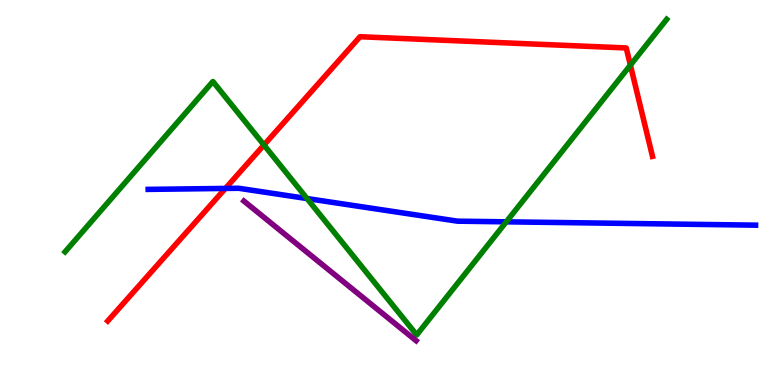[{'lines': ['blue', 'red'], 'intersections': [{'x': 2.91, 'y': 5.11}]}, {'lines': ['green', 'red'], 'intersections': [{'x': 3.41, 'y': 6.23}, {'x': 8.13, 'y': 8.31}]}, {'lines': ['purple', 'red'], 'intersections': []}, {'lines': ['blue', 'green'], 'intersections': [{'x': 3.96, 'y': 4.84}, {'x': 6.53, 'y': 4.24}]}, {'lines': ['blue', 'purple'], 'intersections': []}, {'lines': ['green', 'purple'], 'intersections': []}]